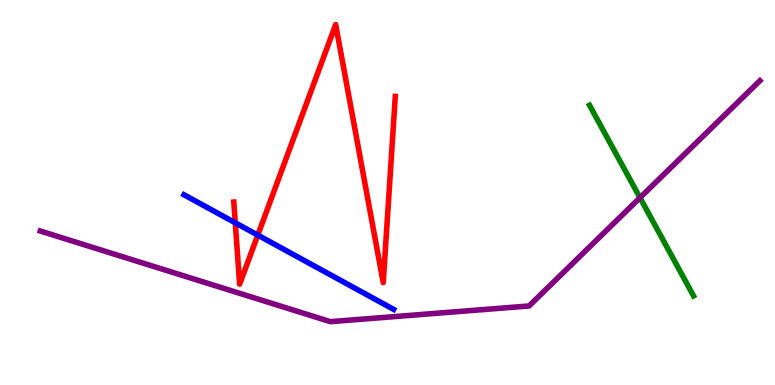[{'lines': ['blue', 'red'], 'intersections': [{'x': 3.04, 'y': 4.21}, {'x': 3.33, 'y': 3.89}]}, {'lines': ['green', 'red'], 'intersections': []}, {'lines': ['purple', 'red'], 'intersections': []}, {'lines': ['blue', 'green'], 'intersections': []}, {'lines': ['blue', 'purple'], 'intersections': []}, {'lines': ['green', 'purple'], 'intersections': [{'x': 8.26, 'y': 4.86}]}]